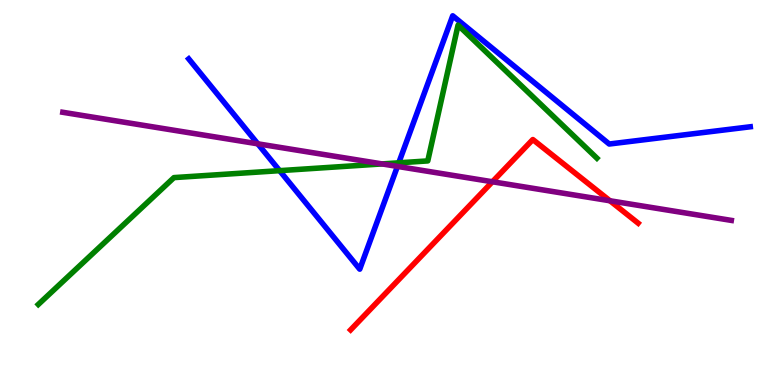[{'lines': ['blue', 'red'], 'intersections': []}, {'lines': ['green', 'red'], 'intersections': []}, {'lines': ['purple', 'red'], 'intersections': [{'x': 6.35, 'y': 5.28}, {'x': 7.87, 'y': 4.79}]}, {'lines': ['blue', 'green'], 'intersections': [{'x': 3.61, 'y': 5.57}, {'x': 5.15, 'y': 5.77}]}, {'lines': ['blue', 'purple'], 'intersections': [{'x': 3.33, 'y': 6.26}, {'x': 5.13, 'y': 5.68}]}, {'lines': ['green', 'purple'], 'intersections': [{'x': 4.93, 'y': 5.74}]}]